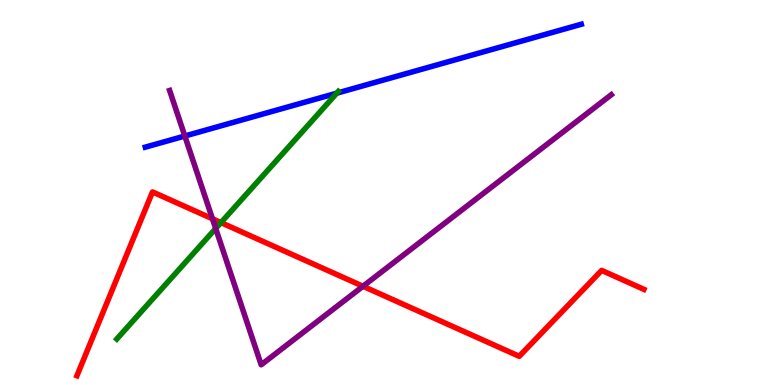[{'lines': ['blue', 'red'], 'intersections': []}, {'lines': ['green', 'red'], 'intersections': [{'x': 2.85, 'y': 4.22}]}, {'lines': ['purple', 'red'], 'intersections': [{'x': 2.74, 'y': 4.32}, {'x': 4.68, 'y': 2.56}]}, {'lines': ['blue', 'green'], 'intersections': [{'x': 4.35, 'y': 7.58}]}, {'lines': ['blue', 'purple'], 'intersections': [{'x': 2.38, 'y': 6.47}]}, {'lines': ['green', 'purple'], 'intersections': [{'x': 2.78, 'y': 4.06}]}]